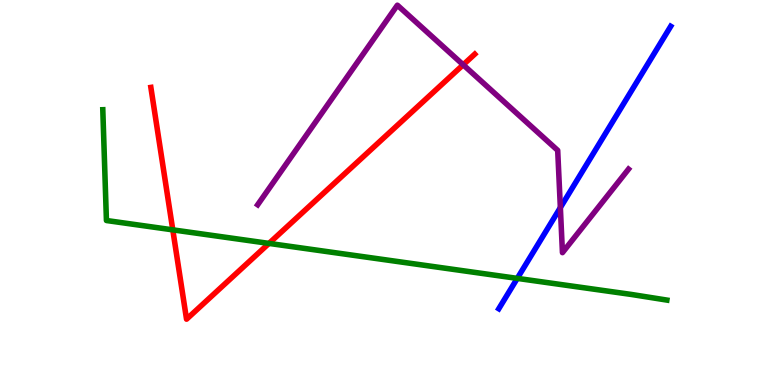[{'lines': ['blue', 'red'], 'intersections': []}, {'lines': ['green', 'red'], 'intersections': [{'x': 2.23, 'y': 4.03}, {'x': 3.47, 'y': 3.68}]}, {'lines': ['purple', 'red'], 'intersections': [{'x': 5.98, 'y': 8.32}]}, {'lines': ['blue', 'green'], 'intersections': [{'x': 6.67, 'y': 2.77}]}, {'lines': ['blue', 'purple'], 'intersections': [{'x': 7.23, 'y': 4.61}]}, {'lines': ['green', 'purple'], 'intersections': []}]